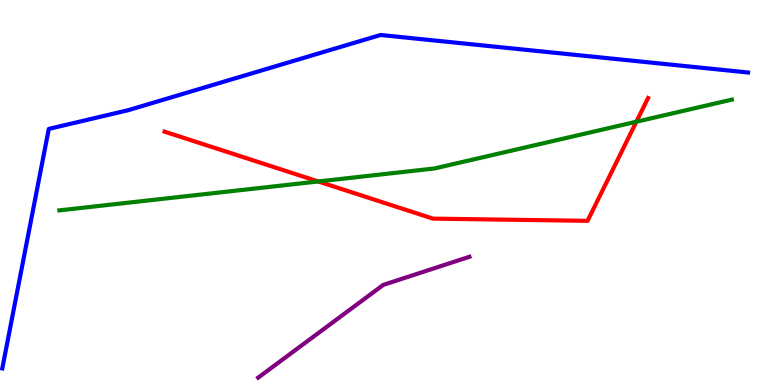[{'lines': ['blue', 'red'], 'intersections': []}, {'lines': ['green', 'red'], 'intersections': [{'x': 4.11, 'y': 5.29}, {'x': 8.21, 'y': 6.84}]}, {'lines': ['purple', 'red'], 'intersections': []}, {'lines': ['blue', 'green'], 'intersections': []}, {'lines': ['blue', 'purple'], 'intersections': []}, {'lines': ['green', 'purple'], 'intersections': []}]